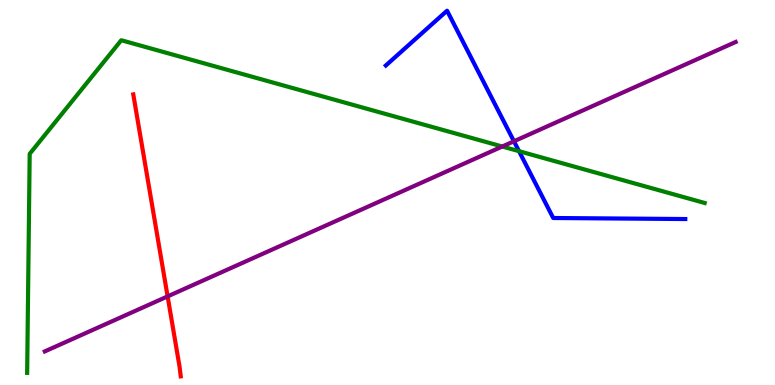[{'lines': ['blue', 'red'], 'intersections': []}, {'lines': ['green', 'red'], 'intersections': []}, {'lines': ['purple', 'red'], 'intersections': [{'x': 2.16, 'y': 2.3}]}, {'lines': ['blue', 'green'], 'intersections': [{'x': 6.7, 'y': 6.07}]}, {'lines': ['blue', 'purple'], 'intersections': [{'x': 6.63, 'y': 6.33}]}, {'lines': ['green', 'purple'], 'intersections': [{'x': 6.48, 'y': 6.19}]}]